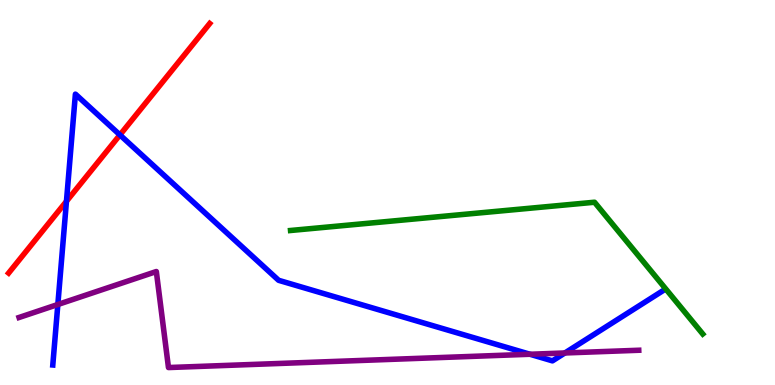[{'lines': ['blue', 'red'], 'intersections': [{'x': 0.857, 'y': 4.77}, {'x': 1.55, 'y': 6.5}]}, {'lines': ['green', 'red'], 'intersections': []}, {'lines': ['purple', 'red'], 'intersections': []}, {'lines': ['blue', 'green'], 'intersections': []}, {'lines': ['blue', 'purple'], 'intersections': [{'x': 0.746, 'y': 2.09}, {'x': 6.84, 'y': 0.799}, {'x': 7.29, 'y': 0.832}]}, {'lines': ['green', 'purple'], 'intersections': []}]